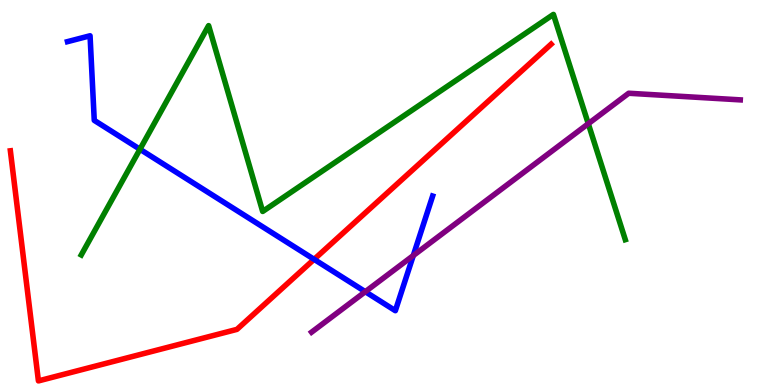[{'lines': ['blue', 'red'], 'intersections': [{'x': 4.05, 'y': 3.26}]}, {'lines': ['green', 'red'], 'intersections': []}, {'lines': ['purple', 'red'], 'intersections': []}, {'lines': ['blue', 'green'], 'intersections': [{'x': 1.81, 'y': 6.12}]}, {'lines': ['blue', 'purple'], 'intersections': [{'x': 4.71, 'y': 2.42}, {'x': 5.33, 'y': 3.36}]}, {'lines': ['green', 'purple'], 'intersections': [{'x': 7.59, 'y': 6.79}]}]